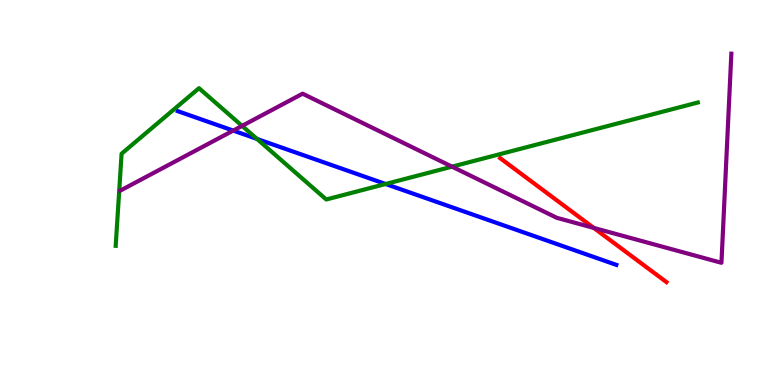[{'lines': ['blue', 'red'], 'intersections': []}, {'lines': ['green', 'red'], 'intersections': []}, {'lines': ['purple', 'red'], 'intersections': [{'x': 7.66, 'y': 4.08}]}, {'lines': ['blue', 'green'], 'intersections': [{'x': 3.32, 'y': 6.39}, {'x': 4.98, 'y': 5.22}]}, {'lines': ['blue', 'purple'], 'intersections': [{'x': 3.01, 'y': 6.61}]}, {'lines': ['green', 'purple'], 'intersections': [{'x': 3.12, 'y': 6.73}, {'x': 5.83, 'y': 5.67}]}]